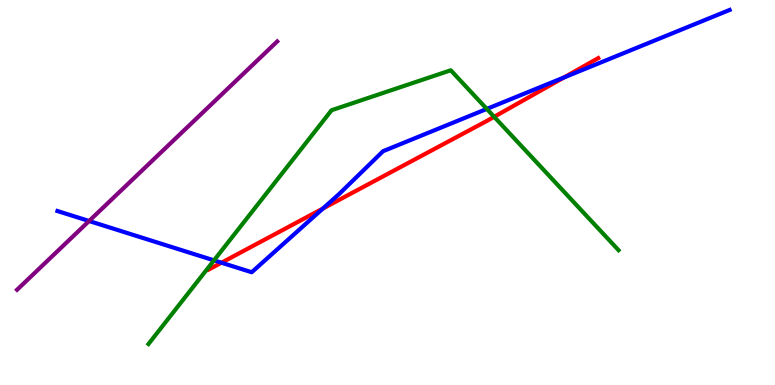[{'lines': ['blue', 'red'], 'intersections': [{'x': 2.86, 'y': 3.18}, {'x': 4.17, 'y': 4.58}, {'x': 7.28, 'y': 7.99}]}, {'lines': ['green', 'red'], 'intersections': [{'x': 6.38, 'y': 6.97}]}, {'lines': ['purple', 'red'], 'intersections': []}, {'lines': ['blue', 'green'], 'intersections': [{'x': 2.76, 'y': 3.24}, {'x': 6.28, 'y': 7.17}]}, {'lines': ['blue', 'purple'], 'intersections': [{'x': 1.15, 'y': 4.26}]}, {'lines': ['green', 'purple'], 'intersections': []}]